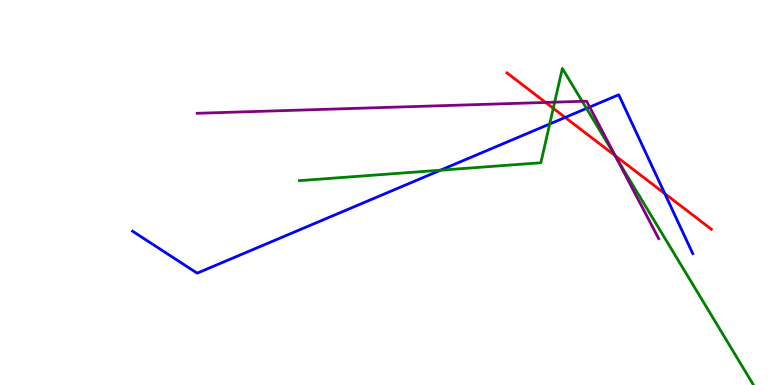[{'lines': ['blue', 'red'], 'intersections': [{'x': 7.29, 'y': 6.95}, {'x': 8.58, 'y': 4.97}]}, {'lines': ['green', 'red'], 'intersections': [{'x': 7.14, 'y': 7.19}, {'x': 7.93, 'y': 5.96}]}, {'lines': ['purple', 'red'], 'intersections': [{'x': 7.04, 'y': 7.34}, {'x': 7.94, 'y': 5.96}]}, {'lines': ['blue', 'green'], 'intersections': [{'x': 5.68, 'y': 5.58}, {'x': 7.09, 'y': 6.78}, {'x': 7.57, 'y': 7.18}]}, {'lines': ['blue', 'purple'], 'intersections': [{'x': 7.61, 'y': 7.22}]}, {'lines': ['green', 'purple'], 'intersections': [{'x': 7.16, 'y': 7.35}, {'x': 7.51, 'y': 7.37}, {'x': 7.95, 'y': 5.91}]}]